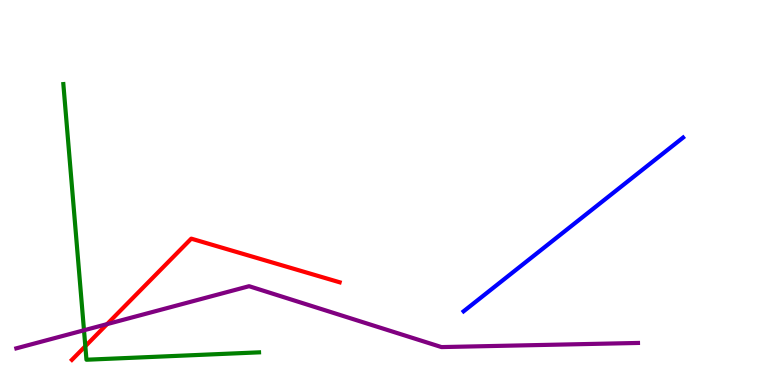[{'lines': ['blue', 'red'], 'intersections': []}, {'lines': ['green', 'red'], 'intersections': [{'x': 1.1, 'y': 1.01}]}, {'lines': ['purple', 'red'], 'intersections': [{'x': 1.38, 'y': 1.58}]}, {'lines': ['blue', 'green'], 'intersections': []}, {'lines': ['blue', 'purple'], 'intersections': []}, {'lines': ['green', 'purple'], 'intersections': [{'x': 1.08, 'y': 1.42}]}]